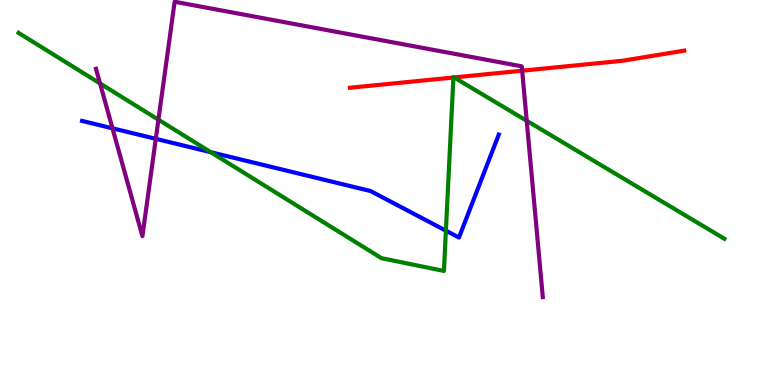[{'lines': ['blue', 'red'], 'intersections': []}, {'lines': ['green', 'red'], 'intersections': [{'x': 5.85, 'y': 7.99}, {'x': 5.86, 'y': 7.99}]}, {'lines': ['purple', 'red'], 'intersections': [{'x': 6.74, 'y': 8.16}]}, {'lines': ['blue', 'green'], 'intersections': [{'x': 2.72, 'y': 6.05}, {'x': 5.75, 'y': 4.01}]}, {'lines': ['blue', 'purple'], 'intersections': [{'x': 1.45, 'y': 6.67}, {'x': 2.01, 'y': 6.39}]}, {'lines': ['green', 'purple'], 'intersections': [{'x': 1.29, 'y': 7.83}, {'x': 2.04, 'y': 6.89}, {'x': 6.8, 'y': 6.86}]}]